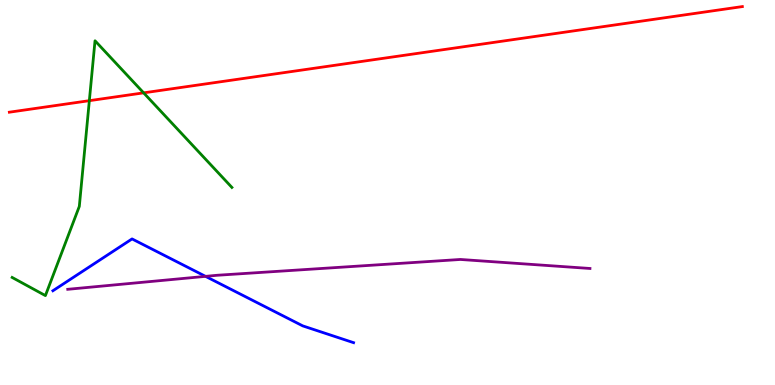[{'lines': ['blue', 'red'], 'intersections': []}, {'lines': ['green', 'red'], 'intersections': [{'x': 1.15, 'y': 7.39}, {'x': 1.85, 'y': 7.59}]}, {'lines': ['purple', 'red'], 'intersections': []}, {'lines': ['blue', 'green'], 'intersections': []}, {'lines': ['blue', 'purple'], 'intersections': [{'x': 2.65, 'y': 2.82}]}, {'lines': ['green', 'purple'], 'intersections': []}]